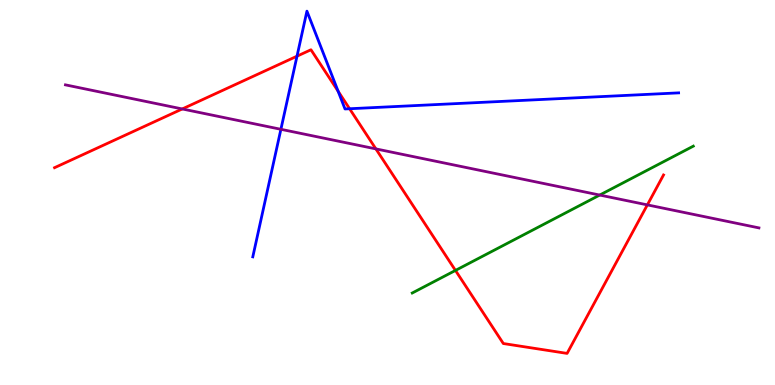[{'lines': ['blue', 'red'], 'intersections': [{'x': 3.83, 'y': 8.54}, {'x': 4.36, 'y': 7.63}, {'x': 4.51, 'y': 7.18}]}, {'lines': ['green', 'red'], 'intersections': [{'x': 5.88, 'y': 2.98}]}, {'lines': ['purple', 'red'], 'intersections': [{'x': 2.35, 'y': 7.17}, {'x': 4.85, 'y': 6.13}, {'x': 8.35, 'y': 4.68}]}, {'lines': ['blue', 'green'], 'intersections': []}, {'lines': ['blue', 'purple'], 'intersections': [{'x': 3.62, 'y': 6.64}]}, {'lines': ['green', 'purple'], 'intersections': [{'x': 7.74, 'y': 4.93}]}]